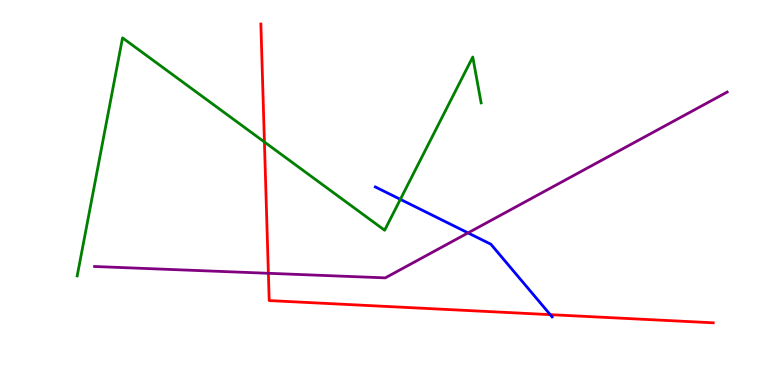[{'lines': ['blue', 'red'], 'intersections': [{'x': 7.1, 'y': 1.83}]}, {'lines': ['green', 'red'], 'intersections': [{'x': 3.41, 'y': 6.31}]}, {'lines': ['purple', 'red'], 'intersections': [{'x': 3.46, 'y': 2.9}]}, {'lines': ['blue', 'green'], 'intersections': [{'x': 5.17, 'y': 4.82}]}, {'lines': ['blue', 'purple'], 'intersections': [{'x': 6.04, 'y': 3.95}]}, {'lines': ['green', 'purple'], 'intersections': []}]